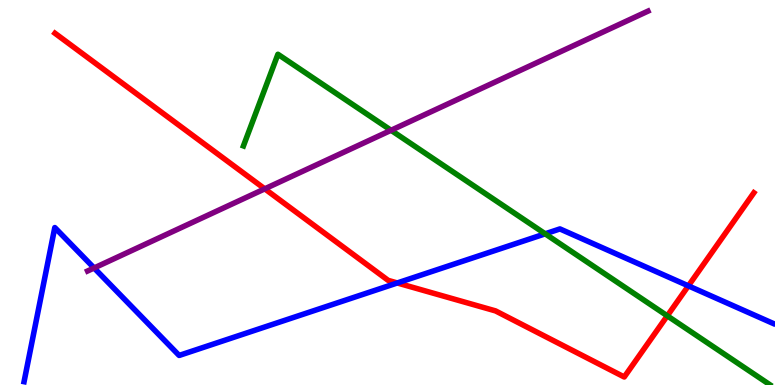[{'lines': ['blue', 'red'], 'intersections': [{'x': 5.13, 'y': 2.65}, {'x': 8.88, 'y': 2.58}]}, {'lines': ['green', 'red'], 'intersections': [{'x': 8.61, 'y': 1.8}]}, {'lines': ['purple', 'red'], 'intersections': [{'x': 3.42, 'y': 5.09}]}, {'lines': ['blue', 'green'], 'intersections': [{'x': 7.03, 'y': 3.93}]}, {'lines': ['blue', 'purple'], 'intersections': [{'x': 1.21, 'y': 3.04}]}, {'lines': ['green', 'purple'], 'intersections': [{'x': 5.05, 'y': 6.62}]}]